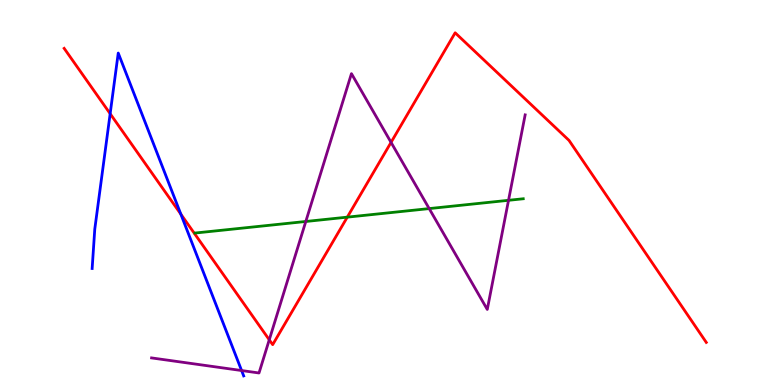[{'lines': ['blue', 'red'], 'intersections': [{'x': 1.42, 'y': 7.05}, {'x': 2.33, 'y': 4.44}]}, {'lines': ['green', 'red'], 'intersections': [{'x': 4.48, 'y': 4.36}]}, {'lines': ['purple', 'red'], 'intersections': [{'x': 3.47, 'y': 1.17}, {'x': 5.05, 'y': 6.3}]}, {'lines': ['blue', 'green'], 'intersections': []}, {'lines': ['blue', 'purple'], 'intersections': [{'x': 3.12, 'y': 0.376}]}, {'lines': ['green', 'purple'], 'intersections': [{'x': 3.95, 'y': 4.25}, {'x': 5.54, 'y': 4.58}, {'x': 6.56, 'y': 4.8}]}]